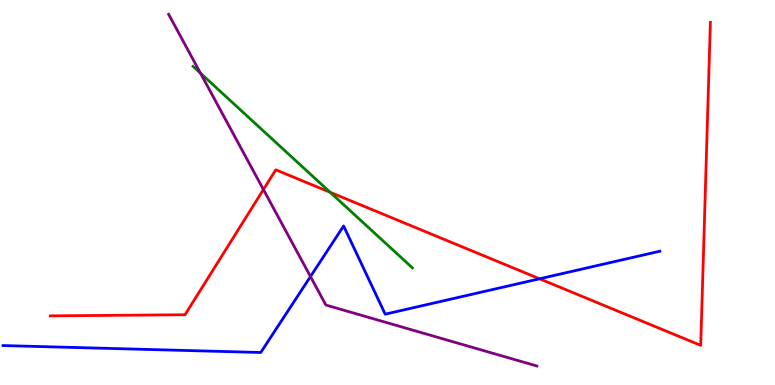[{'lines': ['blue', 'red'], 'intersections': [{'x': 6.96, 'y': 2.76}]}, {'lines': ['green', 'red'], 'intersections': [{'x': 4.26, 'y': 5.01}]}, {'lines': ['purple', 'red'], 'intersections': [{'x': 3.4, 'y': 5.08}]}, {'lines': ['blue', 'green'], 'intersections': []}, {'lines': ['blue', 'purple'], 'intersections': [{'x': 4.01, 'y': 2.82}]}, {'lines': ['green', 'purple'], 'intersections': [{'x': 2.59, 'y': 8.1}]}]